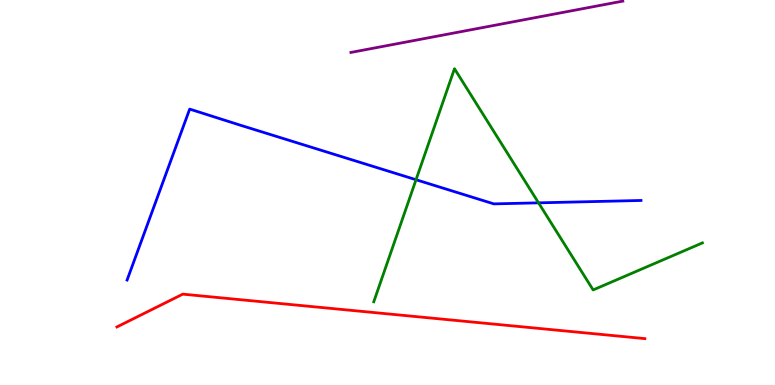[{'lines': ['blue', 'red'], 'intersections': []}, {'lines': ['green', 'red'], 'intersections': []}, {'lines': ['purple', 'red'], 'intersections': []}, {'lines': ['blue', 'green'], 'intersections': [{'x': 5.37, 'y': 5.33}, {'x': 6.95, 'y': 4.73}]}, {'lines': ['blue', 'purple'], 'intersections': []}, {'lines': ['green', 'purple'], 'intersections': []}]